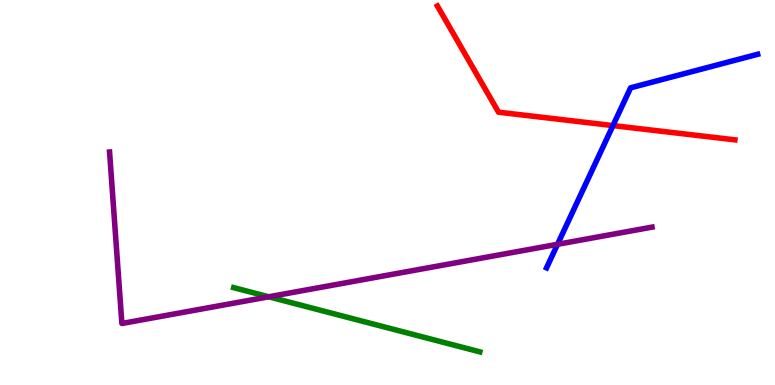[{'lines': ['blue', 'red'], 'intersections': [{'x': 7.91, 'y': 6.74}]}, {'lines': ['green', 'red'], 'intersections': []}, {'lines': ['purple', 'red'], 'intersections': []}, {'lines': ['blue', 'green'], 'intersections': []}, {'lines': ['blue', 'purple'], 'intersections': [{'x': 7.19, 'y': 3.65}]}, {'lines': ['green', 'purple'], 'intersections': [{'x': 3.47, 'y': 2.29}]}]